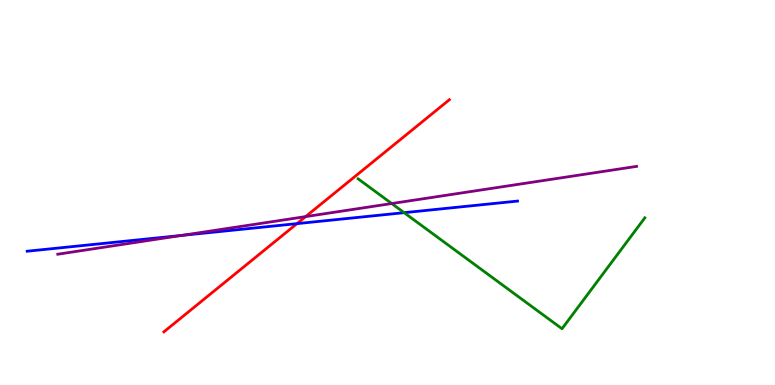[{'lines': ['blue', 'red'], 'intersections': [{'x': 3.83, 'y': 4.19}]}, {'lines': ['green', 'red'], 'intersections': []}, {'lines': ['purple', 'red'], 'intersections': [{'x': 3.94, 'y': 4.37}]}, {'lines': ['blue', 'green'], 'intersections': [{'x': 5.21, 'y': 4.48}]}, {'lines': ['blue', 'purple'], 'intersections': [{'x': 2.34, 'y': 3.88}]}, {'lines': ['green', 'purple'], 'intersections': [{'x': 5.05, 'y': 4.71}]}]